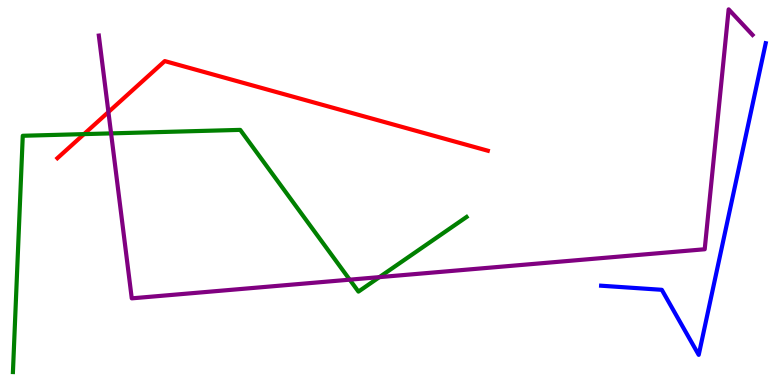[{'lines': ['blue', 'red'], 'intersections': []}, {'lines': ['green', 'red'], 'intersections': [{'x': 1.08, 'y': 6.52}]}, {'lines': ['purple', 'red'], 'intersections': [{'x': 1.4, 'y': 7.09}]}, {'lines': ['blue', 'green'], 'intersections': []}, {'lines': ['blue', 'purple'], 'intersections': []}, {'lines': ['green', 'purple'], 'intersections': [{'x': 1.43, 'y': 6.54}, {'x': 4.51, 'y': 2.74}, {'x': 4.9, 'y': 2.8}]}]